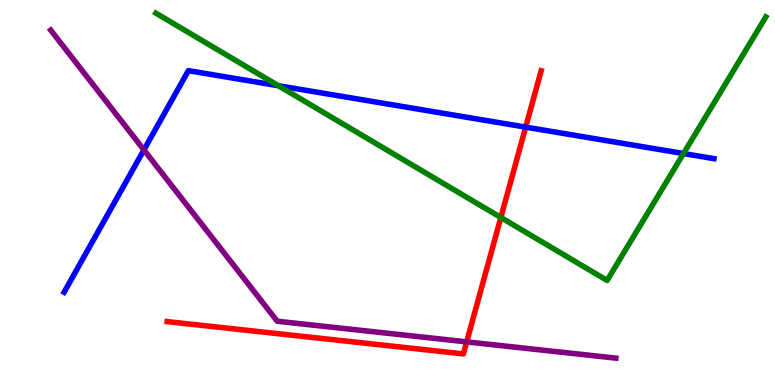[{'lines': ['blue', 'red'], 'intersections': [{'x': 6.78, 'y': 6.7}]}, {'lines': ['green', 'red'], 'intersections': [{'x': 6.46, 'y': 4.35}]}, {'lines': ['purple', 'red'], 'intersections': [{'x': 6.02, 'y': 1.12}]}, {'lines': ['blue', 'green'], 'intersections': [{'x': 3.59, 'y': 7.77}, {'x': 8.82, 'y': 6.01}]}, {'lines': ['blue', 'purple'], 'intersections': [{'x': 1.86, 'y': 6.11}]}, {'lines': ['green', 'purple'], 'intersections': []}]